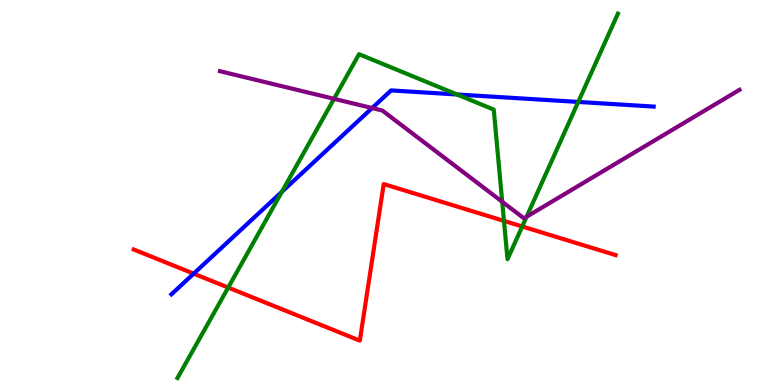[{'lines': ['blue', 'red'], 'intersections': [{'x': 2.5, 'y': 2.89}]}, {'lines': ['green', 'red'], 'intersections': [{'x': 2.94, 'y': 2.53}, {'x': 6.5, 'y': 4.26}, {'x': 6.74, 'y': 4.12}]}, {'lines': ['purple', 'red'], 'intersections': []}, {'lines': ['blue', 'green'], 'intersections': [{'x': 3.64, 'y': 5.02}, {'x': 5.9, 'y': 7.55}, {'x': 7.46, 'y': 7.35}]}, {'lines': ['blue', 'purple'], 'intersections': [{'x': 4.8, 'y': 7.19}]}, {'lines': ['green', 'purple'], 'intersections': [{'x': 4.31, 'y': 7.43}, {'x': 6.48, 'y': 4.76}, {'x': 6.79, 'y': 4.37}]}]